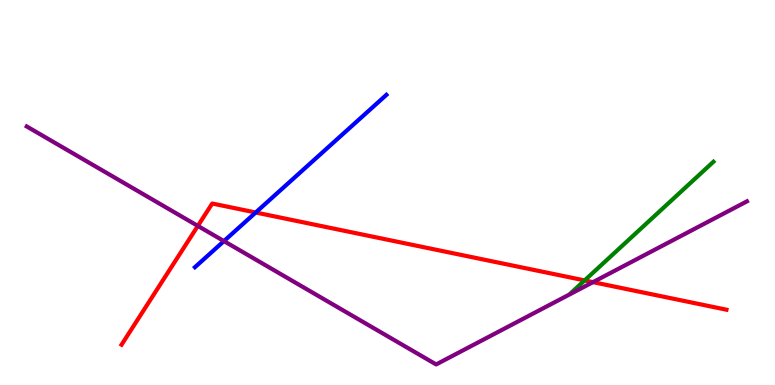[{'lines': ['blue', 'red'], 'intersections': [{'x': 3.3, 'y': 4.48}]}, {'lines': ['green', 'red'], 'intersections': [{'x': 7.54, 'y': 2.72}]}, {'lines': ['purple', 'red'], 'intersections': [{'x': 2.55, 'y': 4.13}, {'x': 7.65, 'y': 2.67}]}, {'lines': ['blue', 'green'], 'intersections': []}, {'lines': ['blue', 'purple'], 'intersections': [{'x': 2.89, 'y': 3.74}]}, {'lines': ['green', 'purple'], 'intersections': []}]